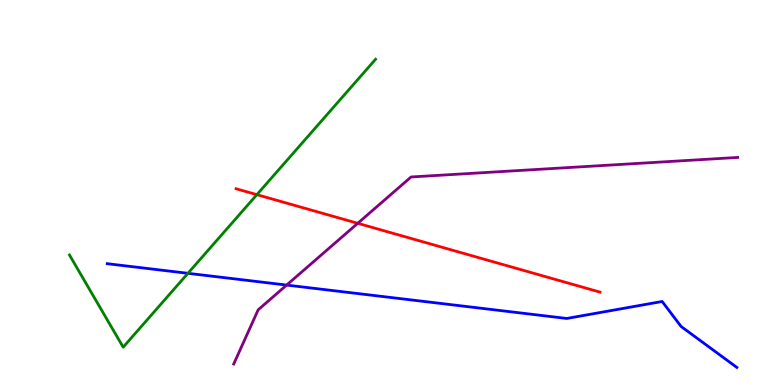[{'lines': ['blue', 'red'], 'intersections': []}, {'lines': ['green', 'red'], 'intersections': [{'x': 3.31, 'y': 4.94}]}, {'lines': ['purple', 'red'], 'intersections': [{'x': 4.62, 'y': 4.2}]}, {'lines': ['blue', 'green'], 'intersections': [{'x': 2.42, 'y': 2.9}]}, {'lines': ['blue', 'purple'], 'intersections': [{'x': 3.7, 'y': 2.6}]}, {'lines': ['green', 'purple'], 'intersections': []}]